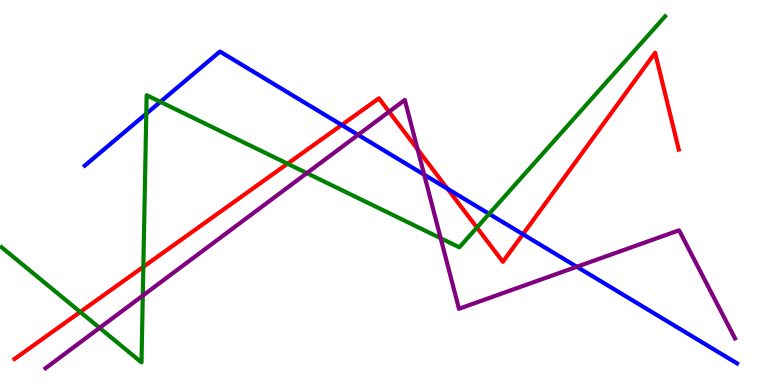[{'lines': ['blue', 'red'], 'intersections': [{'x': 4.41, 'y': 6.75}, {'x': 5.77, 'y': 5.1}, {'x': 6.75, 'y': 3.92}]}, {'lines': ['green', 'red'], 'intersections': [{'x': 1.04, 'y': 1.9}, {'x': 1.85, 'y': 3.07}, {'x': 3.71, 'y': 5.75}, {'x': 6.15, 'y': 4.09}]}, {'lines': ['purple', 'red'], 'intersections': [{'x': 5.02, 'y': 7.1}, {'x': 5.39, 'y': 6.12}]}, {'lines': ['blue', 'green'], 'intersections': [{'x': 1.89, 'y': 7.05}, {'x': 2.07, 'y': 7.35}, {'x': 6.31, 'y': 4.45}]}, {'lines': ['blue', 'purple'], 'intersections': [{'x': 4.62, 'y': 6.5}, {'x': 5.47, 'y': 5.46}, {'x': 7.44, 'y': 3.07}]}, {'lines': ['green', 'purple'], 'intersections': [{'x': 1.28, 'y': 1.48}, {'x': 1.84, 'y': 2.32}, {'x': 3.96, 'y': 5.5}, {'x': 5.69, 'y': 3.81}]}]